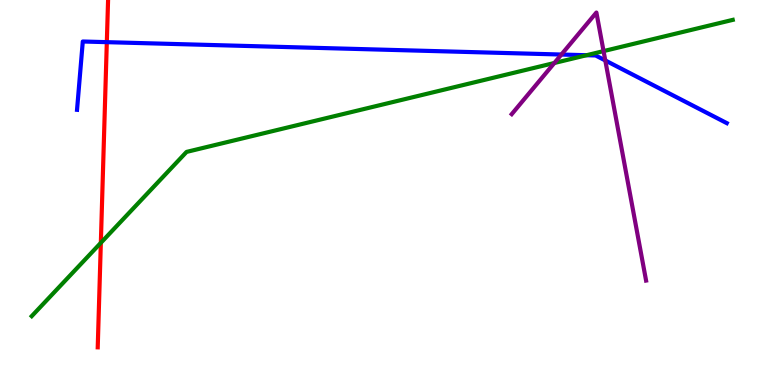[{'lines': ['blue', 'red'], 'intersections': [{'x': 1.38, 'y': 8.91}]}, {'lines': ['green', 'red'], 'intersections': [{'x': 1.3, 'y': 3.69}]}, {'lines': ['purple', 'red'], 'intersections': []}, {'lines': ['blue', 'green'], 'intersections': [{'x': 7.57, 'y': 8.57}]}, {'lines': ['blue', 'purple'], 'intersections': [{'x': 7.24, 'y': 8.58}, {'x': 7.81, 'y': 8.43}]}, {'lines': ['green', 'purple'], 'intersections': [{'x': 7.15, 'y': 8.36}, {'x': 7.79, 'y': 8.67}]}]